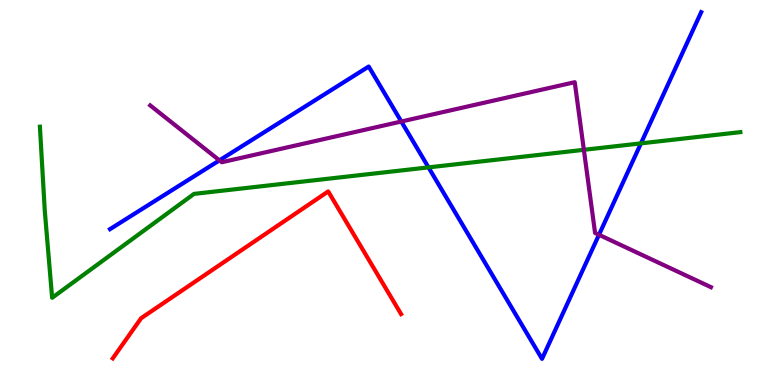[{'lines': ['blue', 'red'], 'intersections': []}, {'lines': ['green', 'red'], 'intersections': []}, {'lines': ['purple', 'red'], 'intersections': []}, {'lines': ['blue', 'green'], 'intersections': [{'x': 5.53, 'y': 5.65}, {'x': 8.27, 'y': 6.28}]}, {'lines': ['blue', 'purple'], 'intersections': [{'x': 2.83, 'y': 5.83}, {'x': 5.18, 'y': 6.84}, {'x': 7.73, 'y': 3.9}]}, {'lines': ['green', 'purple'], 'intersections': [{'x': 7.53, 'y': 6.11}]}]